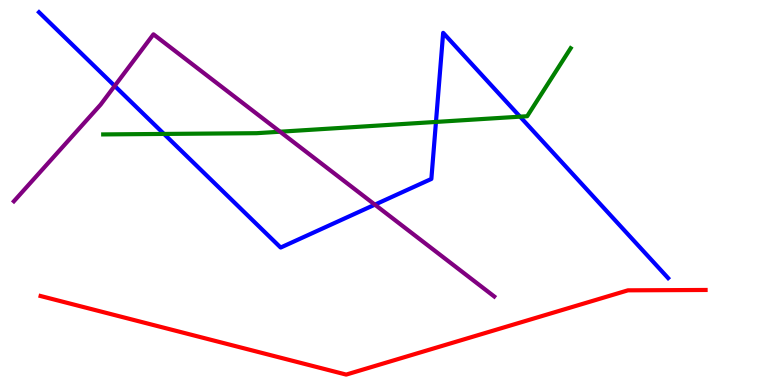[{'lines': ['blue', 'red'], 'intersections': []}, {'lines': ['green', 'red'], 'intersections': []}, {'lines': ['purple', 'red'], 'intersections': []}, {'lines': ['blue', 'green'], 'intersections': [{'x': 2.12, 'y': 6.52}, {'x': 5.63, 'y': 6.83}, {'x': 6.71, 'y': 6.97}]}, {'lines': ['blue', 'purple'], 'intersections': [{'x': 1.48, 'y': 7.77}, {'x': 4.84, 'y': 4.68}]}, {'lines': ['green', 'purple'], 'intersections': [{'x': 3.61, 'y': 6.58}]}]